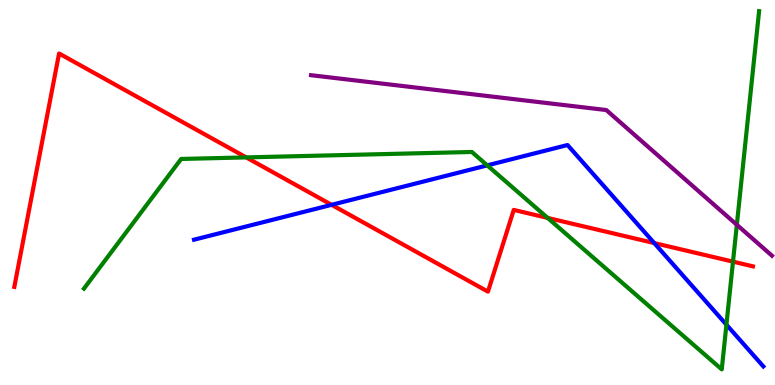[{'lines': ['blue', 'red'], 'intersections': [{'x': 4.28, 'y': 4.68}, {'x': 8.44, 'y': 3.69}]}, {'lines': ['green', 'red'], 'intersections': [{'x': 3.18, 'y': 5.91}, {'x': 7.07, 'y': 4.34}, {'x': 9.46, 'y': 3.2}]}, {'lines': ['purple', 'red'], 'intersections': []}, {'lines': ['blue', 'green'], 'intersections': [{'x': 6.29, 'y': 5.7}, {'x': 9.37, 'y': 1.57}]}, {'lines': ['blue', 'purple'], 'intersections': []}, {'lines': ['green', 'purple'], 'intersections': [{'x': 9.51, 'y': 4.16}]}]